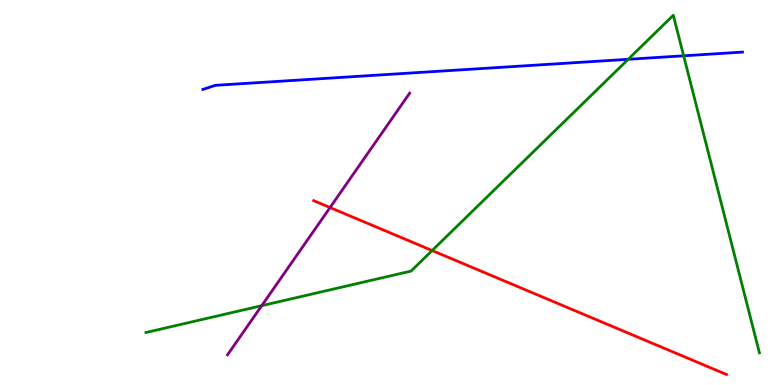[{'lines': ['blue', 'red'], 'intersections': []}, {'lines': ['green', 'red'], 'intersections': [{'x': 5.58, 'y': 3.49}]}, {'lines': ['purple', 'red'], 'intersections': [{'x': 4.26, 'y': 4.61}]}, {'lines': ['blue', 'green'], 'intersections': [{'x': 8.11, 'y': 8.46}, {'x': 8.82, 'y': 8.55}]}, {'lines': ['blue', 'purple'], 'intersections': []}, {'lines': ['green', 'purple'], 'intersections': [{'x': 3.38, 'y': 2.06}]}]